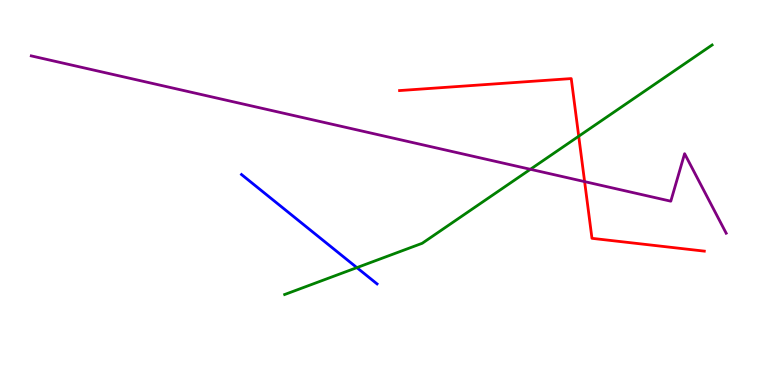[{'lines': ['blue', 'red'], 'intersections': []}, {'lines': ['green', 'red'], 'intersections': [{'x': 7.47, 'y': 6.46}]}, {'lines': ['purple', 'red'], 'intersections': [{'x': 7.54, 'y': 5.28}]}, {'lines': ['blue', 'green'], 'intersections': [{'x': 4.6, 'y': 3.05}]}, {'lines': ['blue', 'purple'], 'intersections': []}, {'lines': ['green', 'purple'], 'intersections': [{'x': 6.84, 'y': 5.6}]}]